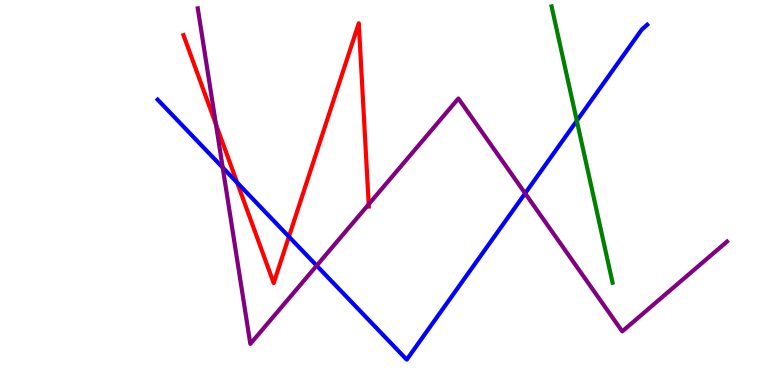[{'lines': ['blue', 'red'], 'intersections': [{'x': 3.06, 'y': 5.26}, {'x': 3.73, 'y': 3.85}]}, {'lines': ['green', 'red'], 'intersections': []}, {'lines': ['purple', 'red'], 'intersections': [{'x': 2.79, 'y': 6.77}, {'x': 4.76, 'y': 4.69}]}, {'lines': ['blue', 'green'], 'intersections': [{'x': 7.44, 'y': 6.86}]}, {'lines': ['blue', 'purple'], 'intersections': [{'x': 2.87, 'y': 5.65}, {'x': 4.09, 'y': 3.1}, {'x': 6.78, 'y': 4.98}]}, {'lines': ['green', 'purple'], 'intersections': []}]